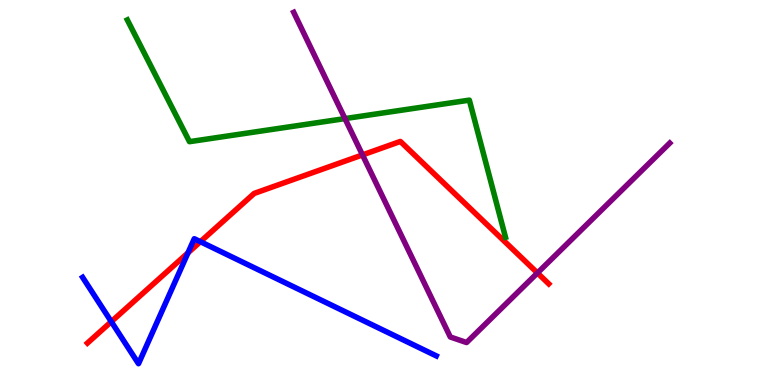[{'lines': ['blue', 'red'], 'intersections': [{'x': 1.44, 'y': 1.65}, {'x': 2.43, 'y': 3.43}, {'x': 2.59, 'y': 3.72}]}, {'lines': ['green', 'red'], 'intersections': []}, {'lines': ['purple', 'red'], 'intersections': [{'x': 4.68, 'y': 5.98}, {'x': 6.93, 'y': 2.91}]}, {'lines': ['blue', 'green'], 'intersections': []}, {'lines': ['blue', 'purple'], 'intersections': []}, {'lines': ['green', 'purple'], 'intersections': [{'x': 4.45, 'y': 6.92}]}]